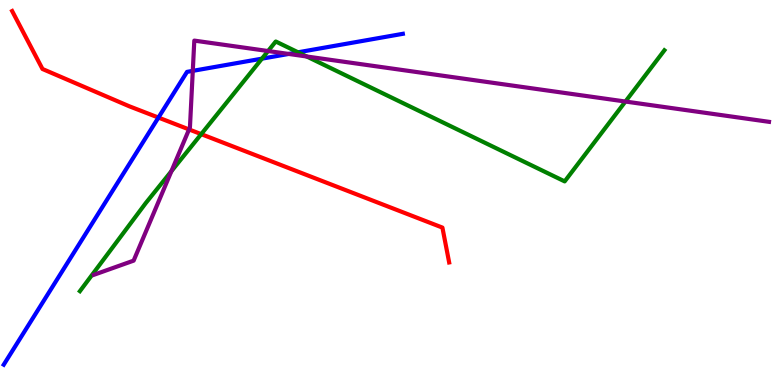[{'lines': ['blue', 'red'], 'intersections': [{'x': 2.04, 'y': 6.95}]}, {'lines': ['green', 'red'], 'intersections': [{'x': 2.6, 'y': 6.52}]}, {'lines': ['purple', 'red'], 'intersections': [{'x': 2.44, 'y': 6.64}]}, {'lines': ['blue', 'green'], 'intersections': [{'x': 3.38, 'y': 8.48}, {'x': 3.85, 'y': 8.64}]}, {'lines': ['blue', 'purple'], 'intersections': [{'x': 2.49, 'y': 8.16}, {'x': 3.73, 'y': 8.6}]}, {'lines': ['green', 'purple'], 'intersections': [{'x': 2.21, 'y': 5.55}, {'x': 3.46, 'y': 8.67}, {'x': 3.96, 'y': 8.53}, {'x': 8.07, 'y': 7.36}]}]